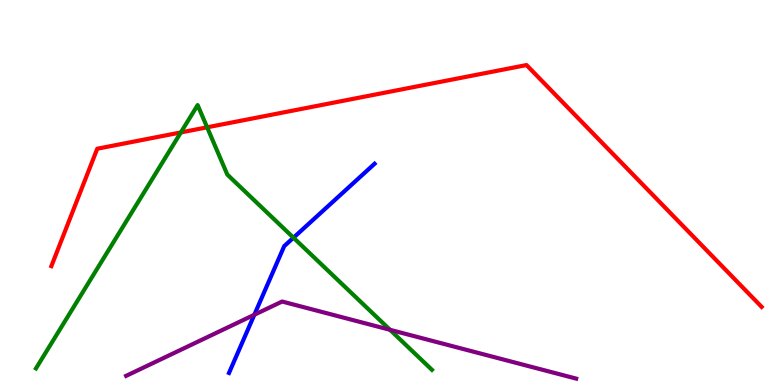[{'lines': ['blue', 'red'], 'intersections': []}, {'lines': ['green', 'red'], 'intersections': [{'x': 2.33, 'y': 6.56}, {'x': 2.67, 'y': 6.69}]}, {'lines': ['purple', 'red'], 'intersections': []}, {'lines': ['blue', 'green'], 'intersections': [{'x': 3.79, 'y': 3.83}]}, {'lines': ['blue', 'purple'], 'intersections': [{'x': 3.28, 'y': 1.82}]}, {'lines': ['green', 'purple'], 'intersections': [{'x': 5.03, 'y': 1.43}]}]